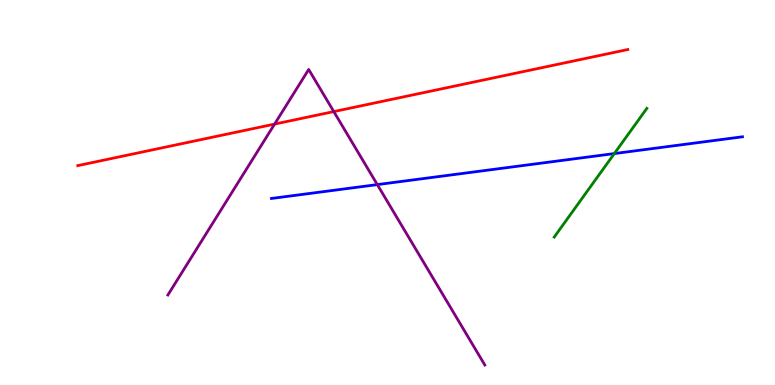[{'lines': ['blue', 'red'], 'intersections': []}, {'lines': ['green', 'red'], 'intersections': []}, {'lines': ['purple', 'red'], 'intersections': [{'x': 3.54, 'y': 6.78}, {'x': 4.31, 'y': 7.1}]}, {'lines': ['blue', 'green'], 'intersections': [{'x': 7.93, 'y': 6.01}]}, {'lines': ['blue', 'purple'], 'intersections': [{'x': 4.87, 'y': 5.21}]}, {'lines': ['green', 'purple'], 'intersections': []}]